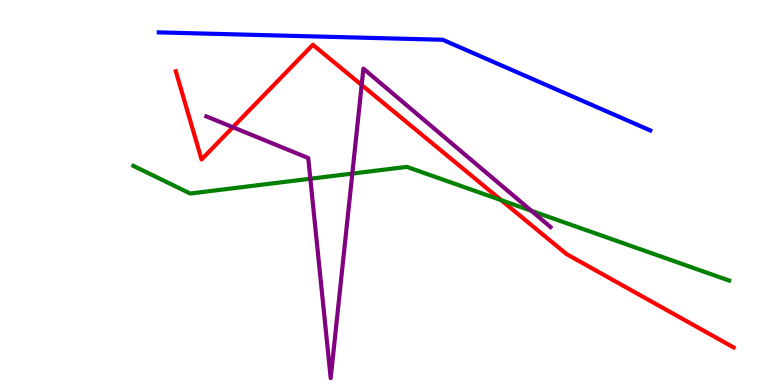[{'lines': ['blue', 'red'], 'intersections': []}, {'lines': ['green', 'red'], 'intersections': [{'x': 6.47, 'y': 4.8}]}, {'lines': ['purple', 'red'], 'intersections': [{'x': 3.0, 'y': 6.7}, {'x': 4.67, 'y': 7.79}]}, {'lines': ['blue', 'green'], 'intersections': []}, {'lines': ['blue', 'purple'], 'intersections': []}, {'lines': ['green', 'purple'], 'intersections': [{'x': 4.0, 'y': 5.36}, {'x': 4.55, 'y': 5.49}, {'x': 6.86, 'y': 4.52}]}]